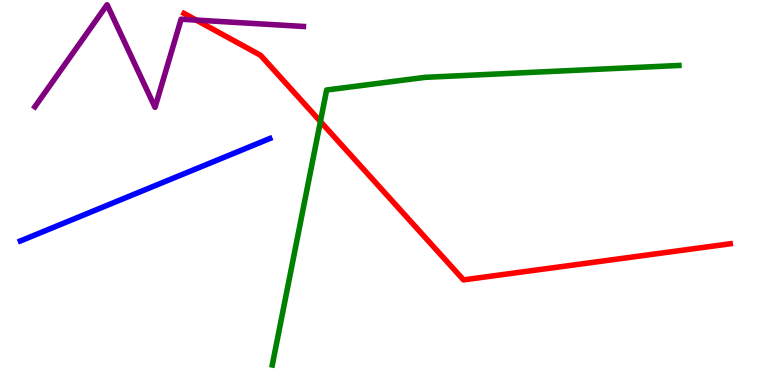[{'lines': ['blue', 'red'], 'intersections': []}, {'lines': ['green', 'red'], 'intersections': [{'x': 4.13, 'y': 6.84}]}, {'lines': ['purple', 'red'], 'intersections': [{'x': 2.53, 'y': 9.48}]}, {'lines': ['blue', 'green'], 'intersections': []}, {'lines': ['blue', 'purple'], 'intersections': []}, {'lines': ['green', 'purple'], 'intersections': []}]